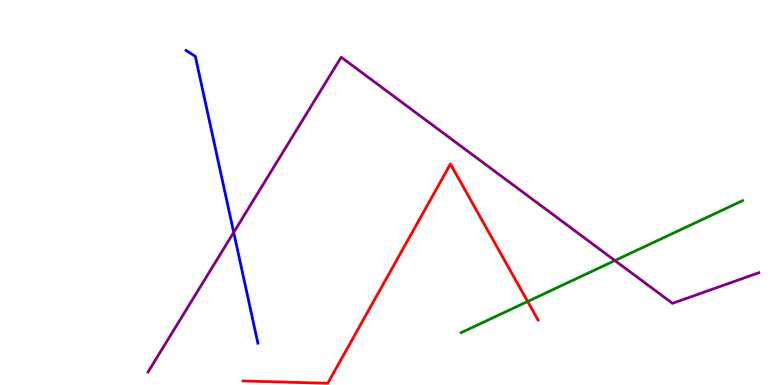[{'lines': ['blue', 'red'], 'intersections': []}, {'lines': ['green', 'red'], 'intersections': [{'x': 6.81, 'y': 2.17}]}, {'lines': ['purple', 'red'], 'intersections': []}, {'lines': ['blue', 'green'], 'intersections': []}, {'lines': ['blue', 'purple'], 'intersections': [{'x': 3.02, 'y': 3.96}]}, {'lines': ['green', 'purple'], 'intersections': [{'x': 7.93, 'y': 3.23}]}]